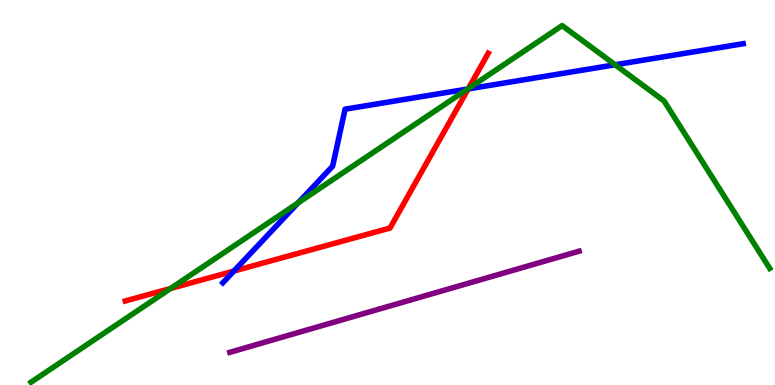[{'lines': ['blue', 'red'], 'intersections': [{'x': 3.02, 'y': 2.96}, {'x': 6.04, 'y': 7.69}]}, {'lines': ['green', 'red'], 'intersections': [{'x': 2.2, 'y': 2.51}, {'x': 6.04, 'y': 7.7}]}, {'lines': ['purple', 'red'], 'intersections': []}, {'lines': ['blue', 'green'], 'intersections': [{'x': 3.85, 'y': 4.73}, {'x': 6.03, 'y': 7.69}, {'x': 7.94, 'y': 8.32}]}, {'lines': ['blue', 'purple'], 'intersections': []}, {'lines': ['green', 'purple'], 'intersections': []}]